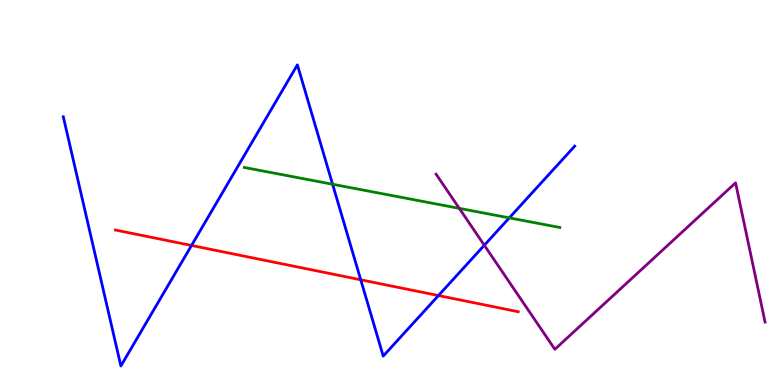[{'lines': ['blue', 'red'], 'intersections': [{'x': 2.47, 'y': 3.62}, {'x': 4.65, 'y': 2.73}, {'x': 5.66, 'y': 2.32}]}, {'lines': ['green', 'red'], 'intersections': []}, {'lines': ['purple', 'red'], 'intersections': []}, {'lines': ['blue', 'green'], 'intersections': [{'x': 4.29, 'y': 5.21}, {'x': 6.57, 'y': 4.34}]}, {'lines': ['blue', 'purple'], 'intersections': [{'x': 6.25, 'y': 3.63}]}, {'lines': ['green', 'purple'], 'intersections': [{'x': 5.93, 'y': 4.59}]}]